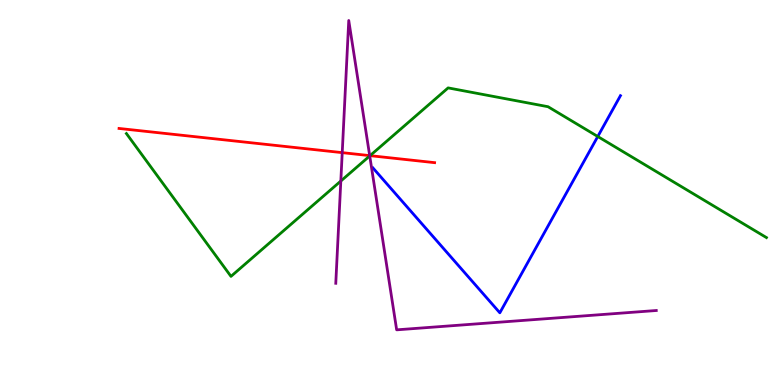[{'lines': ['blue', 'red'], 'intersections': []}, {'lines': ['green', 'red'], 'intersections': [{'x': 4.77, 'y': 5.96}]}, {'lines': ['purple', 'red'], 'intersections': [{'x': 4.42, 'y': 6.04}, {'x': 4.77, 'y': 5.96}]}, {'lines': ['blue', 'green'], 'intersections': [{'x': 7.71, 'y': 6.45}]}, {'lines': ['blue', 'purple'], 'intersections': []}, {'lines': ['green', 'purple'], 'intersections': [{'x': 4.4, 'y': 5.3}, {'x': 4.77, 'y': 5.95}]}]